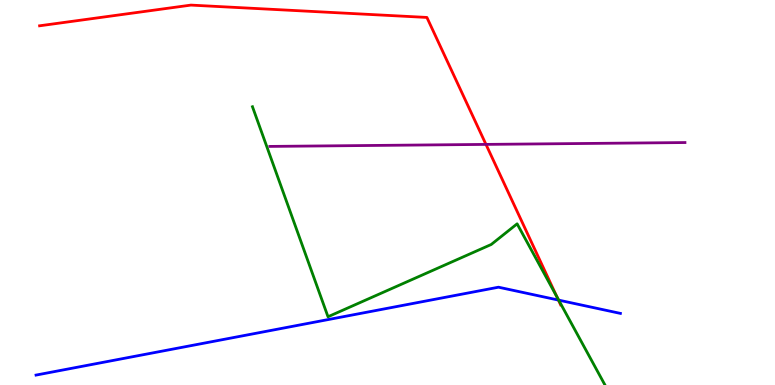[{'lines': ['blue', 'red'], 'intersections': [{'x': 7.21, 'y': 2.21}]}, {'lines': ['green', 'red'], 'intersections': [{'x': 7.18, 'y': 2.3}]}, {'lines': ['purple', 'red'], 'intersections': [{'x': 6.27, 'y': 6.25}]}, {'lines': ['blue', 'green'], 'intersections': [{'x': 7.21, 'y': 2.2}]}, {'lines': ['blue', 'purple'], 'intersections': []}, {'lines': ['green', 'purple'], 'intersections': []}]